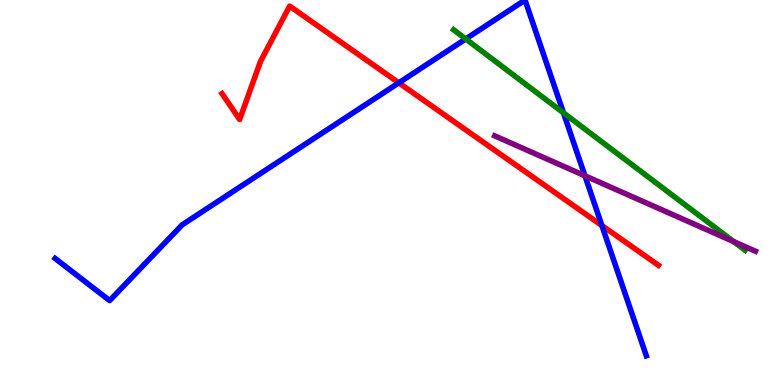[{'lines': ['blue', 'red'], 'intersections': [{'x': 5.15, 'y': 7.85}, {'x': 7.77, 'y': 4.14}]}, {'lines': ['green', 'red'], 'intersections': []}, {'lines': ['purple', 'red'], 'intersections': []}, {'lines': ['blue', 'green'], 'intersections': [{'x': 6.01, 'y': 8.99}, {'x': 7.27, 'y': 7.07}]}, {'lines': ['blue', 'purple'], 'intersections': [{'x': 7.55, 'y': 5.43}]}, {'lines': ['green', 'purple'], 'intersections': [{'x': 9.47, 'y': 3.72}]}]